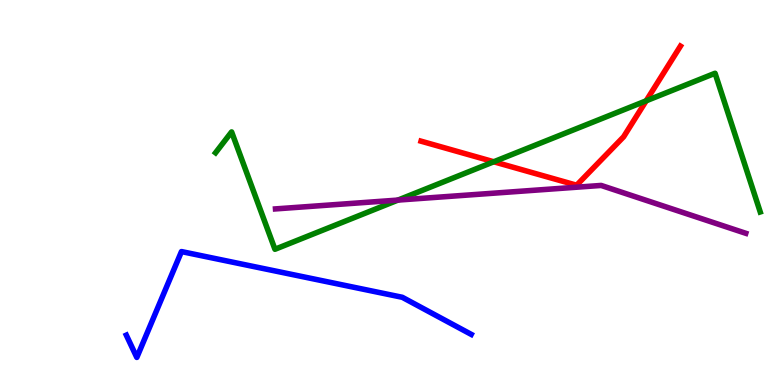[{'lines': ['blue', 'red'], 'intersections': []}, {'lines': ['green', 'red'], 'intersections': [{'x': 6.37, 'y': 5.8}, {'x': 8.34, 'y': 7.38}]}, {'lines': ['purple', 'red'], 'intersections': []}, {'lines': ['blue', 'green'], 'intersections': []}, {'lines': ['blue', 'purple'], 'intersections': []}, {'lines': ['green', 'purple'], 'intersections': [{'x': 5.14, 'y': 4.8}]}]